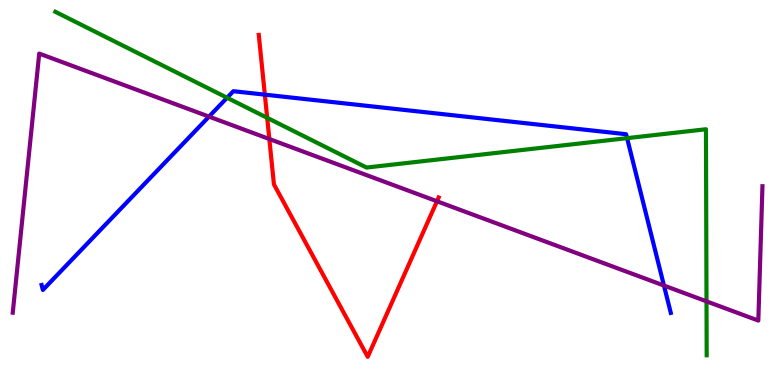[{'lines': ['blue', 'red'], 'intersections': [{'x': 3.42, 'y': 7.54}]}, {'lines': ['green', 'red'], 'intersections': [{'x': 3.45, 'y': 6.94}]}, {'lines': ['purple', 'red'], 'intersections': [{'x': 3.48, 'y': 6.39}, {'x': 5.64, 'y': 4.77}]}, {'lines': ['blue', 'green'], 'intersections': [{'x': 2.93, 'y': 7.46}, {'x': 8.09, 'y': 6.41}]}, {'lines': ['blue', 'purple'], 'intersections': [{'x': 2.7, 'y': 6.97}, {'x': 8.57, 'y': 2.58}]}, {'lines': ['green', 'purple'], 'intersections': [{'x': 9.12, 'y': 2.17}]}]